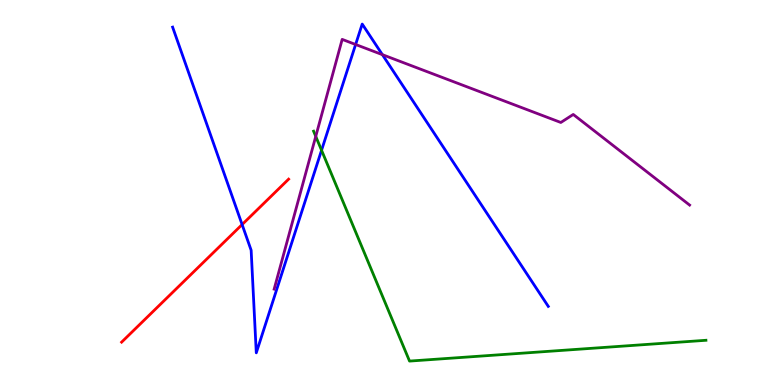[{'lines': ['blue', 'red'], 'intersections': [{'x': 3.12, 'y': 4.17}]}, {'lines': ['green', 'red'], 'intersections': []}, {'lines': ['purple', 'red'], 'intersections': []}, {'lines': ['blue', 'green'], 'intersections': [{'x': 4.15, 'y': 6.1}]}, {'lines': ['blue', 'purple'], 'intersections': [{'x': 4.59, 'y': 8.84}, {'x': 4.93, 'y': 8.58}]}, {'lines': ['green', 'purple'], 'intersections': [{'x': 4.07, 'y': 6.46}]}]